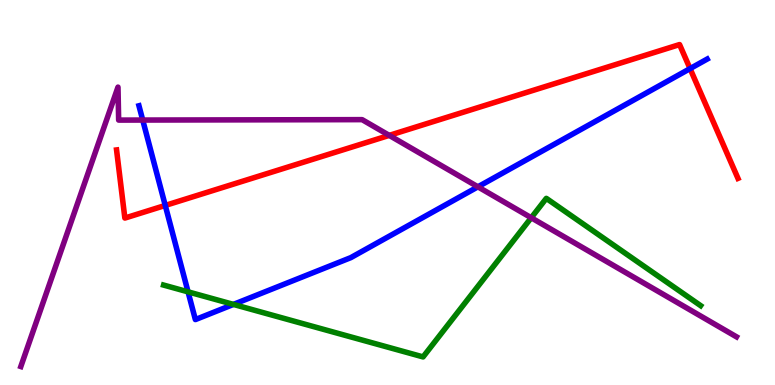[{'lines': ['blue', 'red'], 'intersections': [{'x': 2.13, 'y': 4.66}, {'x': 8.9, 'y': 8.22}]}, {'lines': ['green', 'red'], 'intersections': []}, {'lines': ['purple', 'red'], 'intersections': [{'x': 5.02, 'y': 6.48}]}, {'lines': ['blue', 'green'], 'intersections': [{'x': 2.43, 'y': 2.42}, {'x': 3.01, 'y': 2.09}]}, {'lines': ['blue', 'purple'], 'intersections': [{'x': 1.84, 'y': 6.88}, {'x': 6.17, 'y': 5.15}]}, {'lines': ['green', 'purple'], 'intersections': [{'x': 6.85, 'y': 4.34}]}]